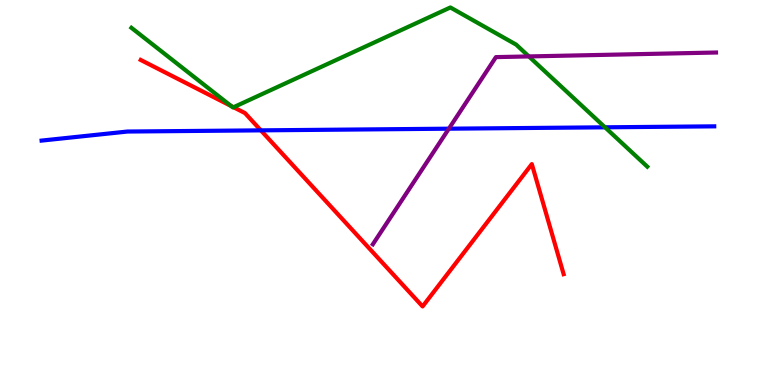[{'lines': ['blue', 'red'], 'intersections': [{'x': 3.37, 'y': 6.61}]}, {'lines': ['green', 'red'], 'intersections': [{'x': 2.98, 'y': 7.25}, {'x': 3.01, 'y': 7.21}]}, {'lines': ['purple', 'red'], 'intersections': []}, {'lines': ['blue', 'green'], 'intersections': [{'x': 7.81, 'y': 6.69}]}, {'lines': ['blue', 'purple'], 'intersections': [{'x': 5.79, 'y': 6.66}]}, {'lines': ['green', 'purple'], 'intersections': [{'x': 6.82, 'y': 8.53}]}]